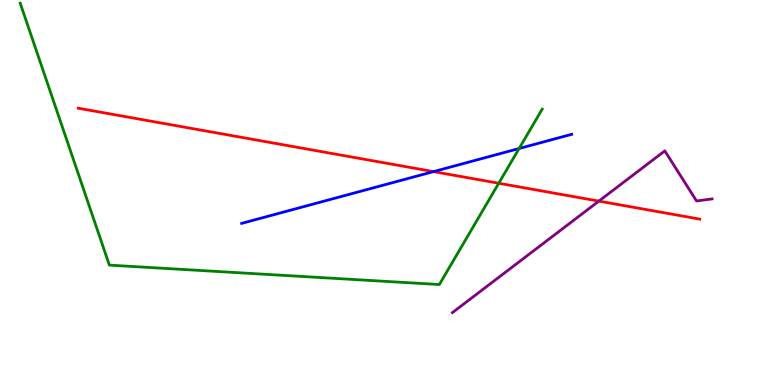[{'lines': ['blue', 'red'], 'intersections': [{'x': 5.59, 'y': 5.54}]}, {'lines': ['green', 'red'], 'intersections': [{'x': 6.44, 'y': 5.24}]}, {'lines': ['purple', 'red'], 'intersections': [{'x': 7.73, 'y': 4.78}]}, {'lines': ['blue', 'green'], 'intersections': [{'x': 6.7, 'y': 6.14}]}, {'lines': ['blue', 'purple'], 'intersections': []}, {'lines': ['green', 'purple'], 'intersections': []}]